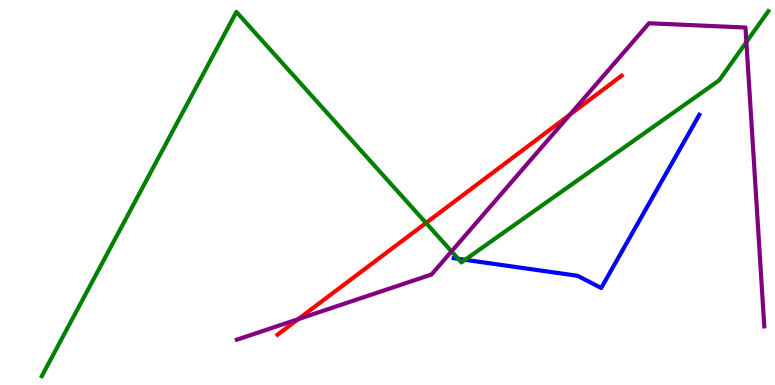[{'lines': ['blue', 'red'], 'intersections': []}, {'lines': ['green', 'red'], 'intersections': [{'x': 5.5, 'y': 4.21}]}, {'lines': ['purple', 'red'], 'intersections': [{'x': 3.85, 'y': 1.71}, {'x': 7.35, 'y': 7.02}]}, {'lines': ['blue', 'green'], 'intersections': [{'x': 5.91, 'y': 3.28}, {'x': 6.0, 'y': 3.25}]}, {'lines': ['blue', 'purple'], 'intersections': []}, {'lines': ['green', 'purple'], 'intersections': [{'x': 5.83, 'y': 3.47}, {'x': 9.63, 'y': 8.91}]}]